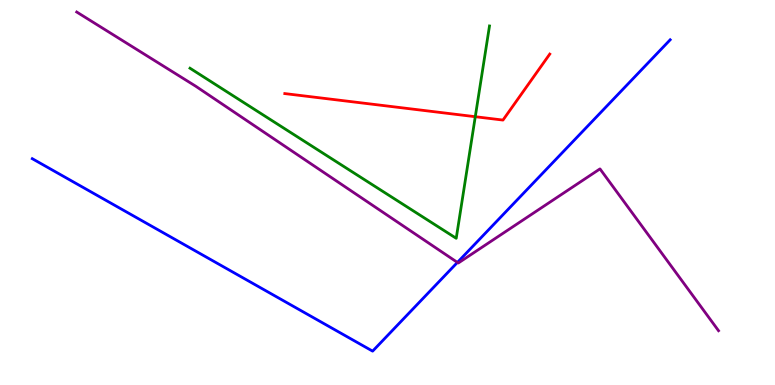[{'lines': ['blue', 'red'], 'intersections': []}, {'lines': ['green', 'red'], 'intersections': [{'x': 6.13, 'y': 6.97}]}, {'lines': ['purple', 'red'], 'intersections': []}, {'lines': ['blue', 'green'], 'intersections': []}, {'lines': ['blue', 'purple'], 'intersections': [{'x': 5.9, 'y': 3.18}]}, {'lines': ['green', 'purple'], 'intersections': []}]